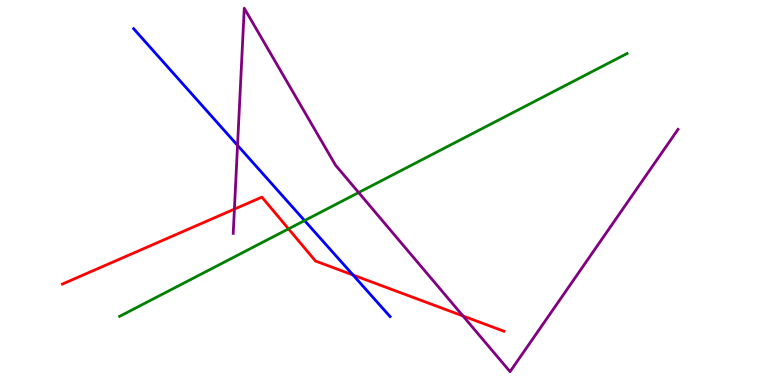[{'lines': ['blue', 'red'], 'intersections': [{'x': 4.56, 'y': 2.86}]}, {'lines': ['green', 'red'], 'intersections': [{'x': 3.72, 'y': 4.06}]}, {'lines': ['purple', 'red'], 'intersections': [{'x': 3.02, 'y': 4.57}, {'x': 5.97, 'y': 1.79}]}, {'lines': ['blue', 'green'], 'intersections': [{'x': 3.93, 'y': 4.27}]}, {'lines': ['blue', 'purple'], 'intersections': [{'x': 3.06, 'y': 6.22}]}, {'lines': ['green', 'purple'], 'intersections': [{'x': 4.63, 'y': 5.0}]}]